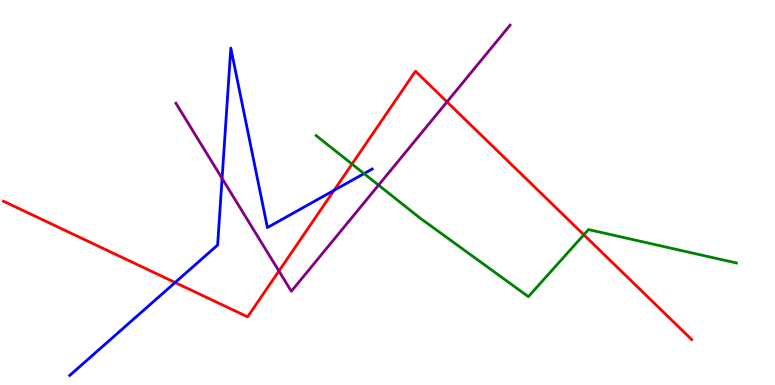[{'lines': ['blue', 'red'], 'intersections': [{'x': 2.26, 'y': 2.66}, {'x': 4.31, 'y': 5.06}]}, {'lines': ['green', 'red'], 'intersections': [{'x': 4.54, 'y': 5.74}, {'x': 7.53, 'y': 3.9}]}, {'lines': ['purple', 'red'], 'intersections': [{'x': 3.6, 'y': 2.96}, {'x': 5.77, 'y': 7.35}]}, {'lines': ['blue', 'green'], 'intersections': [{'x': 4.7, 'y': 5.49}]}, {'lines': ['blue', 'purple'], 'intersections': [{'x': 2.87, 'y': 5.37}]}, {'lines': ['green', 'purple'], 'intersections': [{'x': 4.88, 'y': 5.19}]}]